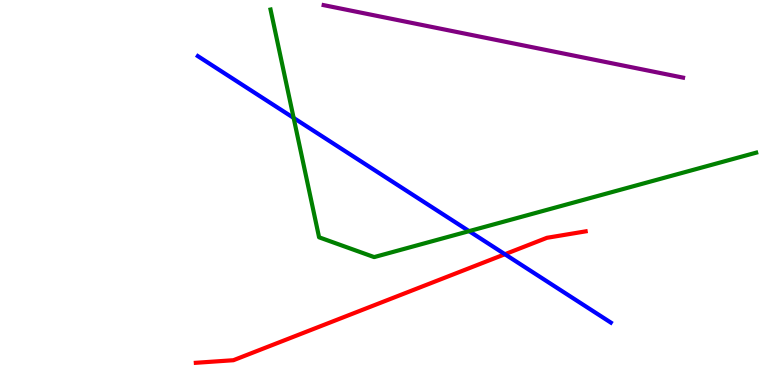[{'lines': ['blue', 'red'], 'intersections': [{'x': 6.51, 'y': 3.4}]}, {'lines': ['green', 'red'], 'intersections': []}, {'lines': ['purple', 'red'], 'intersections': []}, {'lines': ['blue', 'green'], 'intersections': [{'x': 3.79, 'y': 6.94}, {'x': 6.05, 'y': 4.0}]}, {'lines': ['blue', 'purple'], 'intersections': []}, {'lines': ['green', 'purple'], 'intersections': []}]